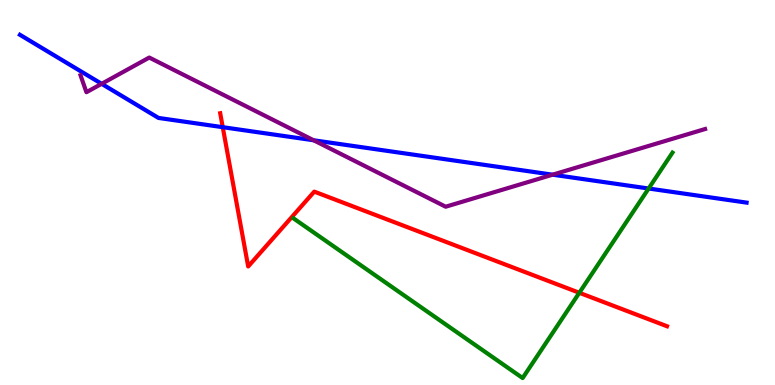[{'lines': ['blue', 'red'], 'intersections': [{'x': 2.87, 'y': 6.7}]}, {'lines': ['green', 'red'], 'intersections': [{'x': 7.48, 'y': 2.4}]}, {'lines': ['purple', 'red'], 'intersections': []}, {'lines': ['blue', 'green'], 'intersections': [{'x': 8.37, 'y': 5.1}]}, {'lines': ['blue', 'purple'], 'intersections': [{'x': 1.31, 'y': 7.82}, {'x': 4.05, 'y': 6.36}, {'x': 7.13, 'y': 5.46}]}, {'lines': ['green', 'purple'], 'intersections': []}]